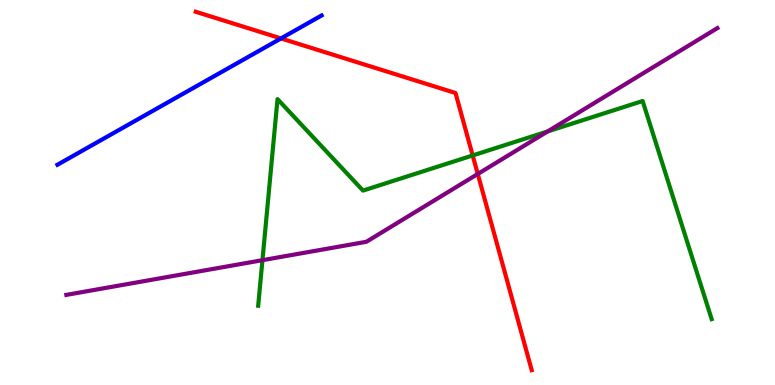[{'lines': ['blue', 'red'], 'intersections': [{'x': 3.63, 'y': 9.0}]}, {'lines': ['green', 'red'], 'intersections': [{'x': 6.1, 'y': 5.96}]}, {'lines': ['purple', 'red'], 'intersections': [{'x': 6.16, 'y': 5.48}]}, {'lines': ['blue', 'green'], 'intersections': []}, {'lines': ['blue', 'purple'], 'intersections': []}, {'lines': ['green', 'purple'], 'intersections': [{'x': 3.39, 'y': 3.24}, {'x': 7.07, 'y': 6.59}]}]